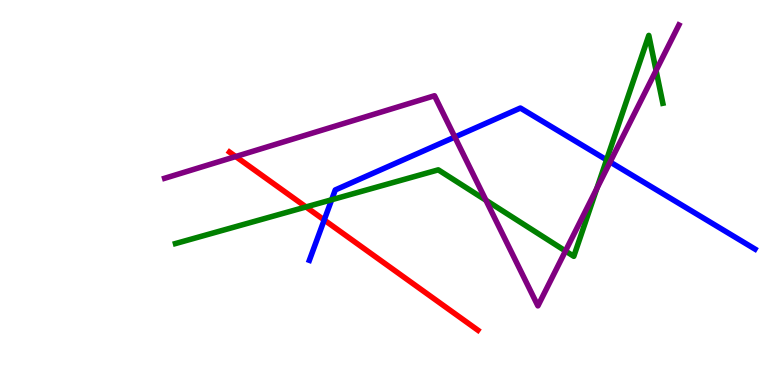[{'lines': ['blue', 'red'], 'intersections': [{'x': 4.18, 'y': 4.29}]}, {'lines': ['green', 'red'], 'intersections': [{'x': 3.95, 'y': 4.62}]}, {'lines': ['purple', 'red'], 'intersections': [{'x': 3.04, 'y': 5.93}]}, {'lines': ['blue', 'green'], 'intersections': [{'x': 4.28, 'y': 4.81}, {'x': 7.83, 'y': 5.85}]}, {'lines': ['blue', 'purple'], 'intersections': [{'x': 5.87, 'y': 6.44}, {'x': 7.87, 'y': 5.79}]}, {'lines': ['green', 'purple'], 'intersections': [{'x': 6.27, 'y': 4.8}, {'x': 7.3, 'y': 3.48}, {'x': 7.7, 'y': 5.1}, {'x': 8.47, 'y': 8.17}]}]